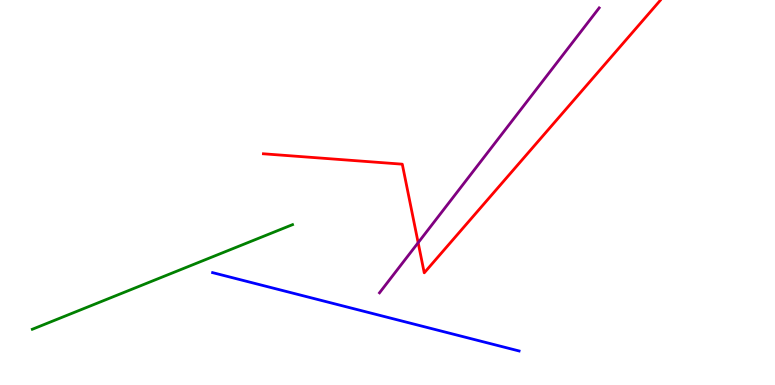[{'lines': ['blue', 'red'], 'intersections': []}, {'lines': ['green', 'red'], 'intersections': []}, {'lines': ['purple', 'red'], 'intersections': [{'x': 5.4, 'y': 3.7}]}, {'lines': ['blue', 'green'], 'intersections': []}, {'lines': ['blue', 'purple'], 'intersections': []}, {'lines': ['green', 'purple'], 'intersections': []}]